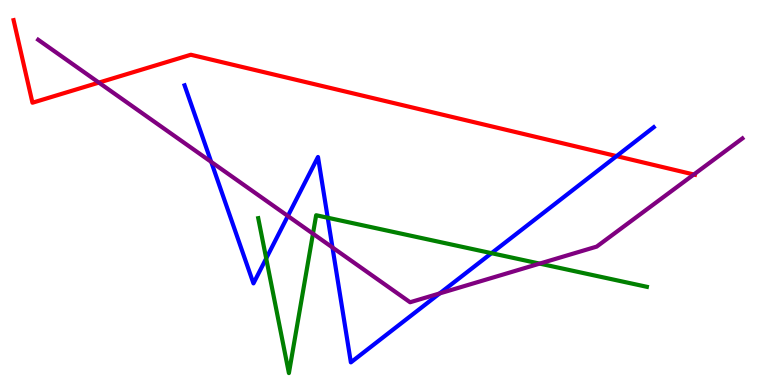[{'lines': ['blue', 'red'], 'intersections': [{'x': 7.96, 'y': 5.95}]}, {'lines': ['green', 'red'], 'intersections': []}, {'lines': ['purple', 'red'], 'intersections': [{'x': 1.28, 'y': 7.85}, {'x': 8.95, 'y': 5.47}]}, {'lines': ['blue', 'green'], 'intersections': [{'x': 3.43, 'y': 3.29}, {'x': 4.23, 'y': 4.34}, {'x': 6.34, 'y': 3.42}]}, {'lines': ['blue', 'purple'], 'intersections': [{'x': 2.73, 'y': 5.8}, {'x': 3.71, 'y': 4.39}, {'x': 4.29, 'y': 3.57}, {'x': 5.67, 'y': 2.38}]}, {'lines': ['green', 'purple'], 'intersections': [{'x': 4.04, 'y': 3.93}, {'x': 6.96, 'y': 3.15}]}]